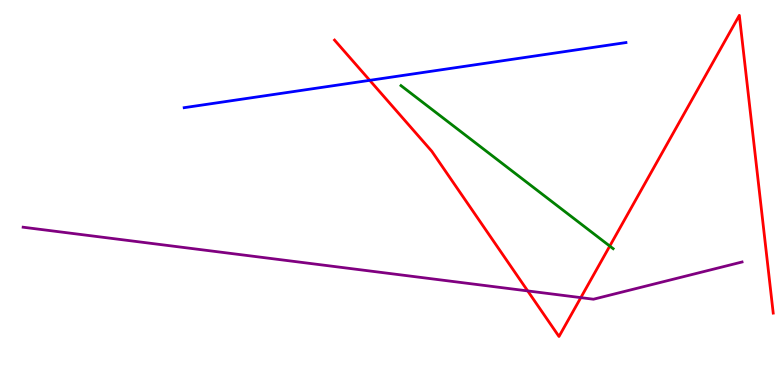[{'lines': ['blue', 'red'], 'intersections': [{'x': 4.77, 'y': 7.91}]}, {'lines': ['green', 'red'], 'intersections': [{'x': 7.87, 'y': 3.61}]}, {'lines': ['purple', 'red'], 'intersections': [{'x': 6.81, 'y': 2.44}, {'x': 7.49, 'y': 2.27}]}, {'lines': ['blue', 'green'], 'intersections': []}, {'lines': ['blue', 'purple'], 'intersections': []}, {'lines': ['green', 'purple'], 'intersections': []}]